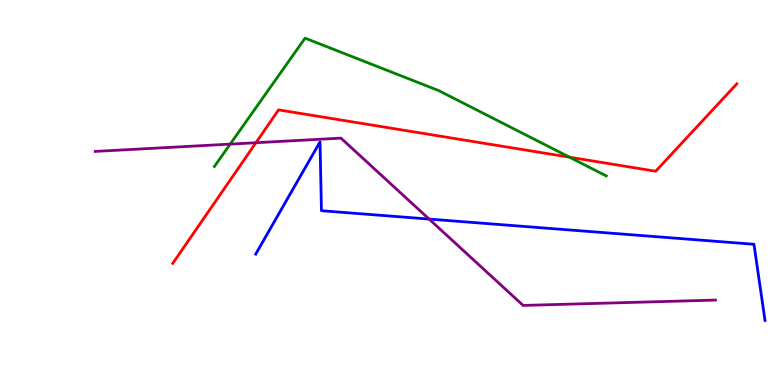[{'lines': ['blue', 'red'], 'intersections': []}, {'lines': ['green', 'red'], 'intersections': [{'x': 7.35, 'y': 5.92}]}, {'lines': ['purple', 'red'], 'intersections': [{'x': 3.3, 'y': 6.29}]}, {'lines': ['blue', 'green'], 'intersections': []}, {'lines': ['blue', 'purple'], 'intersections': [{'x': 5.54, 'y': 4.31}]}, {'lines': ['green', 'purple'], 'intersections': [{'x': 2.97, 'y': 6.26}]}]